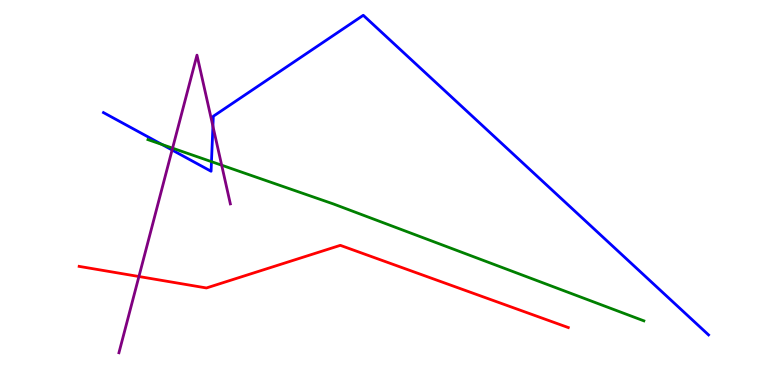[{'lines': ['blue', 'red'], 'intersections': []}, {'lines': ['green', 'red'], 'intersections': []}, {'lines': ['purple', 'red'], 'intersections': [{'x': 1.79, 'y': 2.82}]}, {'lines': ['blue', 'green'], 'intersections': [{'x': 2.09, 'y': 6.25}, {'x': 2.73, 'y': 5.8}]}, {'lines': ['blue', 'purple'], 'intersections': [{'x': 2.22, 'y': 6.1}, {'x': 2.75, 'y': 6.72}]}, {'lines': ['green', 'purple'], 'intersections': [{'x': 2.23, 'y': 6.15}, {'x': 2.86, 'y': 5.71}]}]